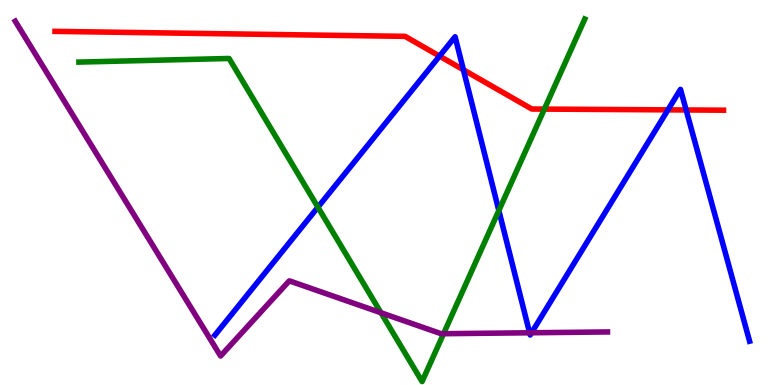[{'lines': ['blue', 'red'], 'intersections': [{'x': 5.67, 'y': 8.54}, {'x': 5.98, 'y': 8.19}, {'x': 8.62, 'y': 7.15}, {'x': 8.85, 'y': 7.14}]}, {'lines': ['green', 'red'], 'intersections': [{'x': 7.02, 'y': 7.17}]}, {'lines': ['purple', 'red'], 'intersections': []}, {'lines': ['blue', 'green'], 'intersections': [{'x': 4.1, 'y': 4.62}, {'x': 6.44, 'y': 4.53}]}, {'lines': ['blue', 'purple'], 'intersections': [{'x': 6.83, 'y': 1.36}, {'x': 6.86, 'y': 1.36}]}, {'lines': ['green', 'purple'], 'intersections': [{'x': 4.92, 'y': 1.88}, {'x': 5.72, 'y': 1.33}]}]